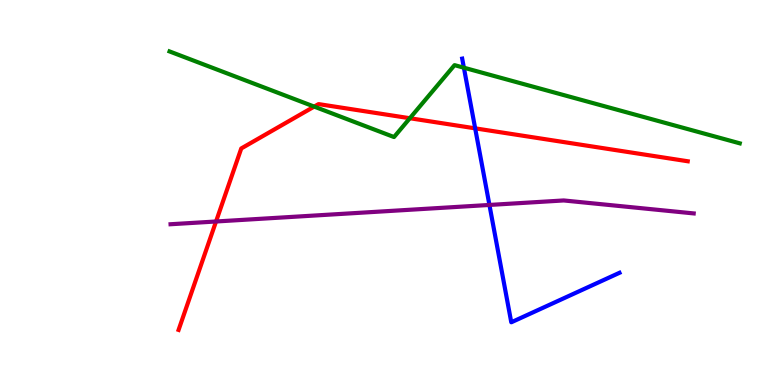[{'lines': ['blue', 'red'], 'intersections': [{'x': 6.13, 'y': 6.67}]}, {'lines': ['green', 'red'], 'intersections': [{'x': 4.05, 'y': 7.23}, {'x': 5.29, 'y': 6.93}]}, {'lines': ['purple', 'red'], 'intersections': [{'x': 2.79, 'y': 4.25}]}, {'lines': ['blue', 'green'], 'intersections': [{'x': 5.99, 'y': 8.24}]}, {'lines': ['blue', 'purple'], 'intersections': [{'x': 6.32, 'y': 4.68}]}, {'lines': ['green', 'purple'], 'intersections': []}]